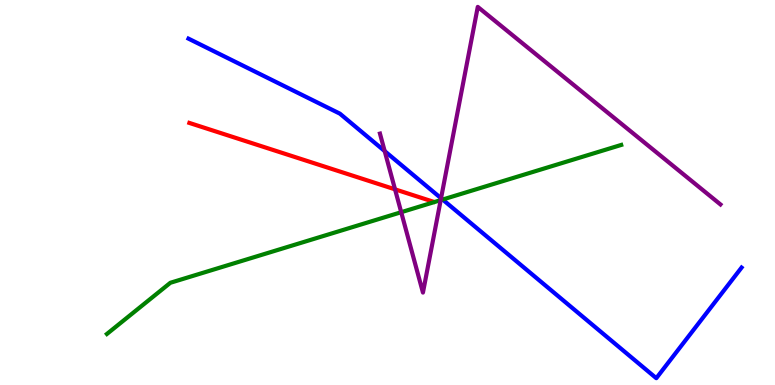[{'lines': ['blue', 'red'], 'intersections': []}, {'lines': ['green', 'red'], 'intersections': []}, {'lines': ['purple', 'red'], 'intersections': [{'x': 5.1, 'y': 5.08}]}, {'lines': ['blue', 'green'], 'intersections': [{'x': 5.71, 'y': 4.82}]}, {'lines': ['blue', 'purple'], 'intersections': [{'x': 4.96, 'y': 6.08}, {'x': 5.69, 'y': 4.85}]}, {'lines': ['green', 'purple'], 'intersections': [{'x': 5.18, 'y': 4.49}, {'x': 5.69, 'y': 4.8}]}]